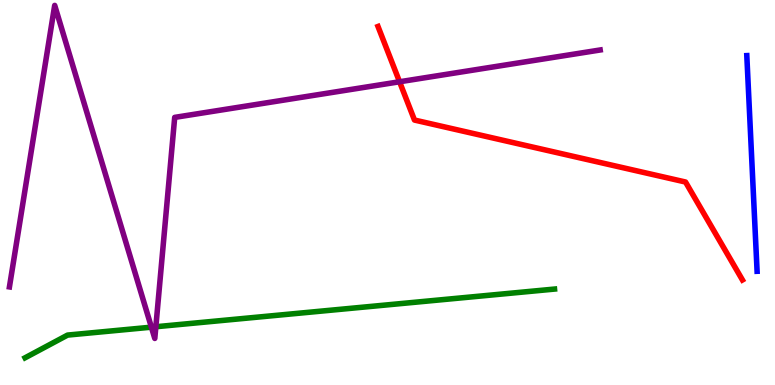[{'lines': ['blue', 'red'], 'intersections': []}, {'lines': ['green', 'red'], 'intersections': []}, {'lines': ['purple', 'red'], 'intersections': [{'x': 5.16, 'y': 7.88}]}, {'lines': ['blue', 'green'], 'intersections': []}, {'lines': ['blue', 'purple'], 'intersections': []}, {'lines': ['green', 'purple'], 'intersections': [{'x': 1.95, 'y': 1.5}, {'x': 2.01, 'y': 1.51}]}]